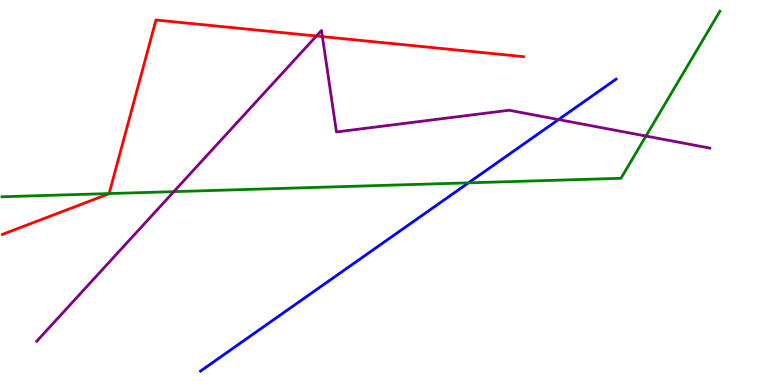[{'lines': ['blue', 'red'], 'intersections': []}, {'lines': ['green', 'red'], 'intersections': [{'x': 1.41, 'y': 4.97}]}, {'lines': ['purple', 'red'], 'intersections': [{'x': 4.08, 'y': 9.06}, {'x': 4.16, 'y': 9.05}]}, {'lines': ['blue', 'green'], 'intersections': [{'x': 6.04, 'y': 5.25}]}, {'lines': ['blue', 'purple'], 'intersections': [{'x': 7.21, 'y': 6.89}]}, {'lines': ['green', 'purple'], 'intersections': [{'x': 2.24, 'y': 5.02}, {'x': 8.34, 'y': 6.47}]}]